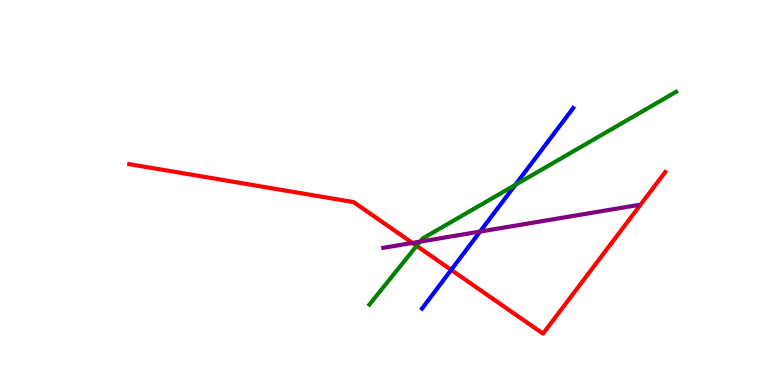[{'lines': ['blue', 'red'], 'intersections': [{'x': 5.82, 'y': 2.99}]}, {'lines': ['green', 'red'], 'intersections': [{'x': 5.38, 'y': 3.61}]}, {'lines': ['purple', 'red'], 'intersections': [{'x': 5.32, 'y': 3.69}]}, {'lines': ['blue', 'green'], 'intersections': [{'x': 6.65, 'y': 5.2}]}, {'lines': ['blue', 'purple'], 'intersections': [{'x': 6.19, 'y': 3.99}]}, {'lines': ['green', 'purple'], 'intersections': [{'x': 5.42, 'y': 3.72}]}]